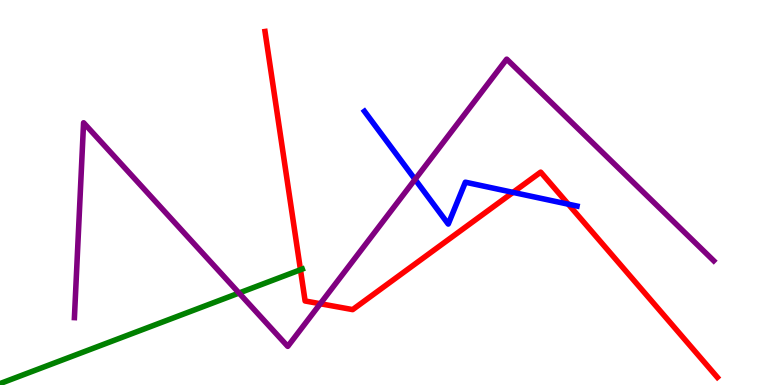[{'lines': ['blue', 'red'], 'intersections': [{'x': 6.62, 'y': 5.0}, {'x': 7.33, 'y': 4.7}]}, {'lines': ['green', 'red'], 'intersections': [{'x': 3.88, 'y': 2.99}]}, {'lines': ['purple', 'red'], 'intersections': [{'x': 4.13, 'y': 2.11}]}, {'lines': ['blue', 'green'], 'intersections': []}, {'lines': ['blue', 'purple'], 'intersections': [{'x': 5.36, 'y': 5.34}]}, {'lines': ['green', 'purple'], 'intersections': [{'x': 3.08, 'y': 2.39}]}]